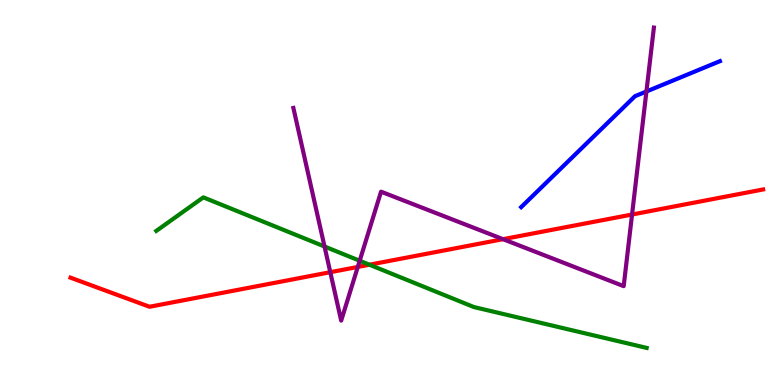[{'lines': ['blue', 'red'], 'intersections': []}, {'lines': ['green', 'red'], 'intersections': [{'x': 4.77, 'y': 3.12}]}, {'lines': ['purple', 'red'], 'intersections': [{'x': 4.26, 'y': 2.93}, {'x': 4.62, 'y': 3.07}, {'x': 6.49, 'y': 3.79}, {'x': 8.16, 'y': 4.43}]}, {'lines': ['blue', 'green'], 'intersections': []}, {'lines': ['blue', 'purple'], 'intersections': [{'x': 8.34, 'y': 7.62}]}, {'lines': ['green', 'purple'], 'intersections': [{'x': 4.19, 'y': 3.6}, {'x': 4.64, 'y': 3.23}]}]